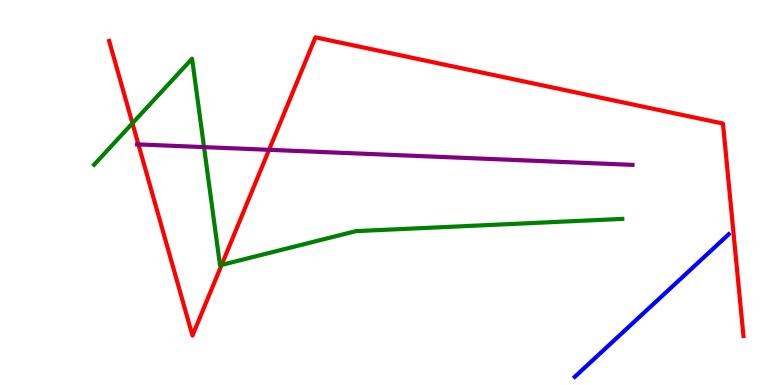[{'lines': ['blue', 'red'], 'intersections': []}, {'lines': ['green', 'red'], 'intersections': [{'x': 1.71, 'y': 6.8}, {'x': 2.86, 'y': 3.12}]}, {'lines': ['purple', 'red'], 'intersections': [{'x': 1.79, 'y': 6.25}, {'x': 3.47, 'y': 6.11}]}, {'lines': ['blue', 'green'], 'intersections': []}, {'lines': ['blue', 'purple'], 'intersections': []}, {'lines': ['green', 'purple'], 'intersections': [{'x': 2.63, 'y': 6.18}]}]